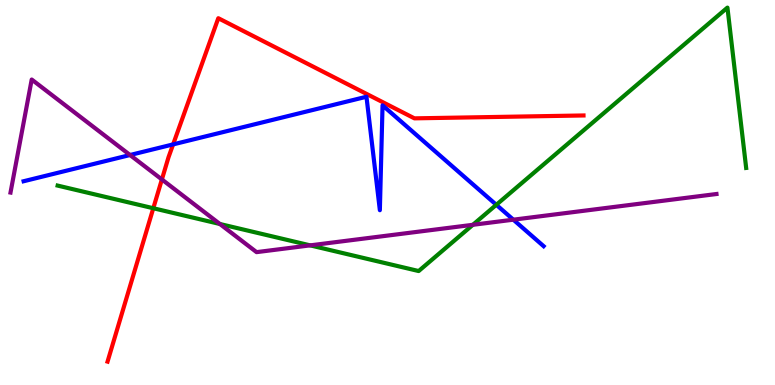[{'lines': ['blue', 'red'], 'intersections': [{'x': 2.23, 'y': 6.25}]}, {'lines': ['green', 'red'], 'intersections': [{'x': 1.98, 'y': 4.59}]}, {'lines': ['purple', 'red'], 'intersections': [{'x': 2.09, 'y': 5.34}]}, {'lines': ['blue', 'green'], 'intersections': [{'x': 6.4, 'y': 4.68}]}, {'lines': ['blue', 'purple'], 'intersections': [{'x': 1.68, 'y': 5.97}, {'x': 6.62, 'y': 4.29}]}, {'lines': ['green', 'purple'], 'intersections': [{'x': 2.84, 'y': 4.18}, {'x': 4.0, 'y': 3.63}, {'x': 6.1, 'y': 4.16}]}]